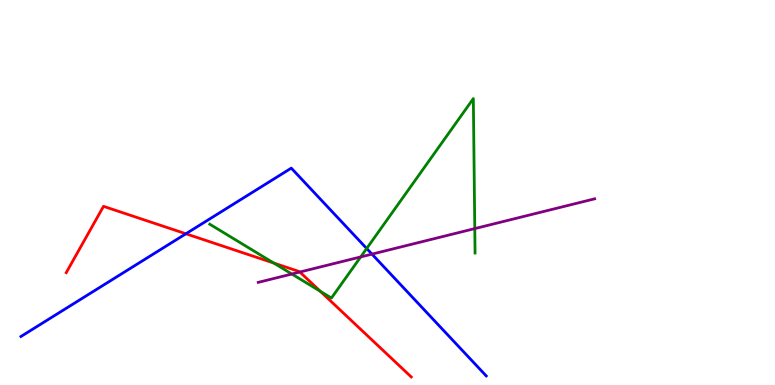[{'lines': ['blue', 'red'], 'intersections': [{'x': 2.4, 'y': 3.93}]}, {'lines': ['green', 'red'], 'intersections': [{'x': 3.53, 'y': 3.17}, {'x': 4.13, 'y': 2.43}]}, {'lines': ['purple', 'red'], 'intersections': [{'x': 3.87, 'y': 2.93}]}, {'lines': ['blue', 'green'], 'intersections': [{'x': 4.73, 'y': 3.55}]}, {'lines': ['blue', 'purple'], 'intersections': [{'x': 4.8, 'y': 3.4}]}, {'lines': ['green', 'purple'], 'intersections': [{'x': 3.77, 'y': 2.88}, {'x': 4.65, 'y': 3.33}, {'x': 6.13, 'y': 4.06}]}]